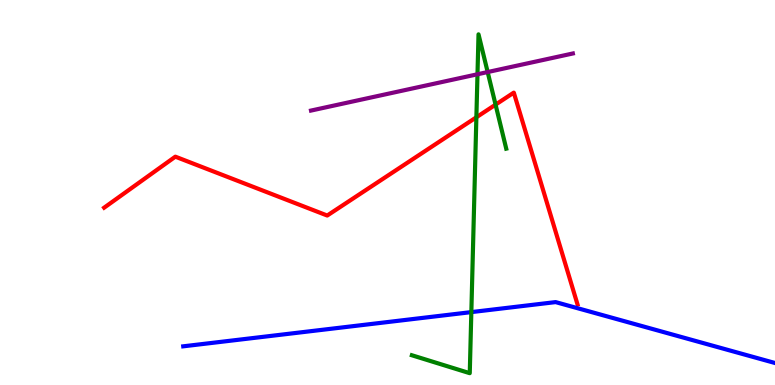[{'lines': ['blue', 'red'], 'intersections': []}, {'lines': ['green', 'red'], 'intersections': [{'x': 6.15, 'y': 6.95}, {'x': 6.39, 'y': 7.28}]}, {'lines': ['purple', 'red'], 'intersections': []}, {'lines': ['blue', 'green'], 'intersections': [{'x': 6.08, 'y': 1.89}]}, {'lines': ['blue', 'purple'], 'intersections': []}, {'lines': ['green', 'purple'], 'intersections': [{'x': 6.16, 'y': 8.07}, {'x': 6.29, 'y': 8.13}]}]